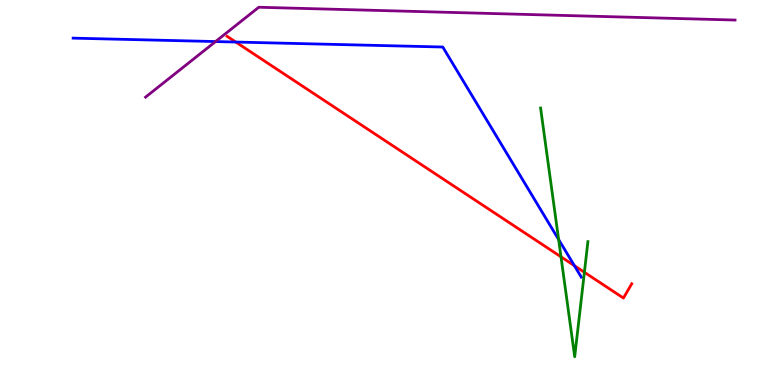[{'lines': ['blue', 'red'], 'intersections': [{'x': 3.04, 'y': 8.91}, {'x': 7.41, 'y': 3.1}]}, {'lines': ['green', 'red'], 'intersections': [{'x': 7.24, 'y': 3.33}, {'x': 7.54, 'y': 2.93}]}, {'lines': ['purple', 'red'], 'intersections': []}, {'lines': ['blue', 'green'], 'intersections': [{'x': 7.21, 'y': 3.78}]}, {'lines': ['blue', 'purple'], 'intersections': [{'x': 2.78, 'y': 8.92}]}, {'lines': ['green', 'purple'], 'intersections': []}]